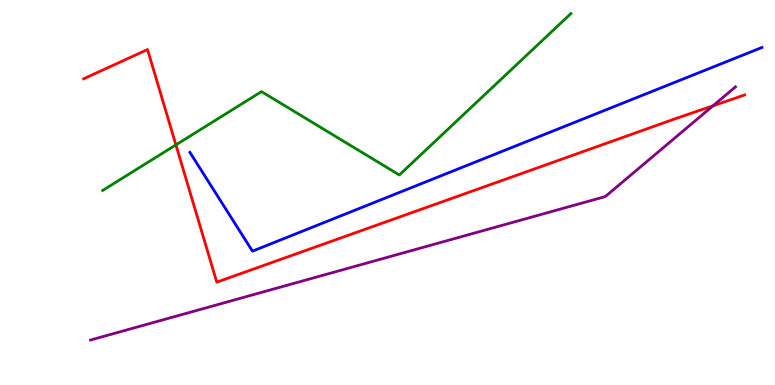[{'lines': ['blue', 'red'], 'intersections': []}, {'lines': ['green', 'red'], 'intersections': [{'x': 2.27, 'y': 6.24}]}, {'lines': ['purple', 'red'], 'intersections': [{'x': 9.2, 'y': 7.25}]}, {'lines': ['blue', 'green'], 'intersections': []}, {'lines': ['blue', 'purple'], 'intersections': []}, {'lines': ['green', 'purple'], 'intersections': []}]